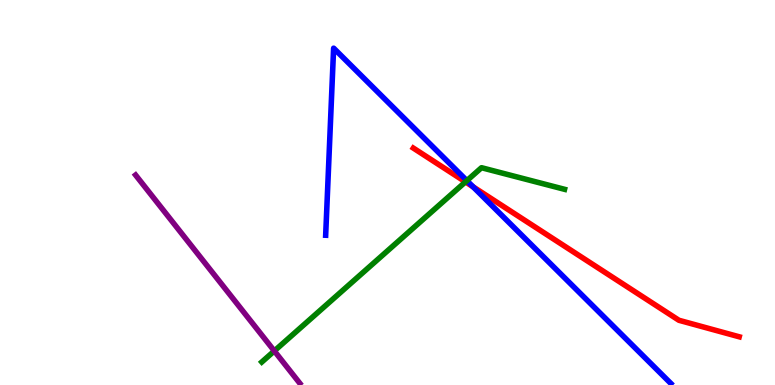[{'lines': ['blue', 'red'], 'intersections': [{'x': 6.1, 'y': 5.15}]}, {'lines': ['green', 'red'], 'intersections': [{'x': 6.01, 'y': 5.28}]}, {'lines': ['purple', 'red'], 'intersections': []}, {'lines': ['blue', 'green'], 'intersections': [{'x': 6.02, 'y': 5.31}]}, {'lines': ['blue', 'purple'], 'intersections': []}, {'lines': ['green', 'purple'], 'intersections': [{'x': 3.54, 'y': 0.884}]}]